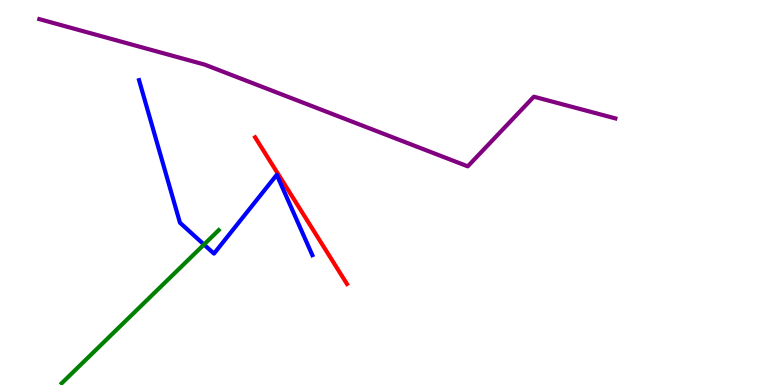[{'lines': ['blue', 'red'], 'intersections': []}, {'lines': ['green', 'red'], 'intersections': []}, {'lines': ['purple', 'red'], 'intersections': []}, {'lines': ['blue', 'green'], 'intersections': [{'x': 2.63, 'y': 3.65}]}, {'lines': ['blue', 'purple'], 'intersections': []}, {'lines': ['green', 'purple'], 'intersections': []}]